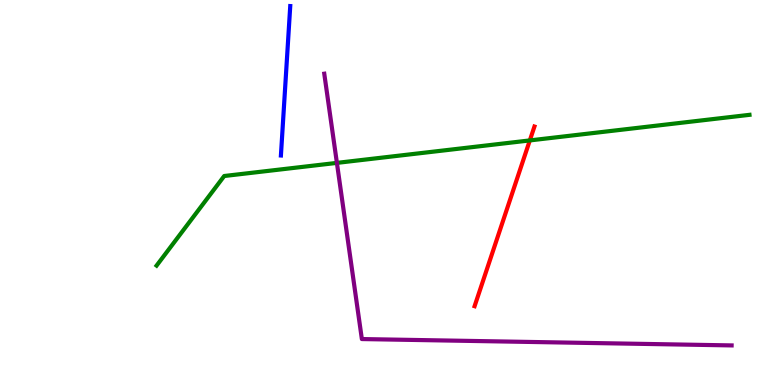[{'lines': ['blue', 'red'], 'intersections': []}, {'lines': ['green', 'red'], 'intersections': [{'x': 6.84, 'y': 6.35}]}, {'lines': ['purple', 'red'], 'intersections': []}, {'lines': ['blue', 'green'], 'intersections': []}, {'lines': ['blue', 'purple'], 'intersections': []}, {'lines': ['green', 'purple'], 'intersections': [{'x': 4.35, 'y': 5.77}]}]